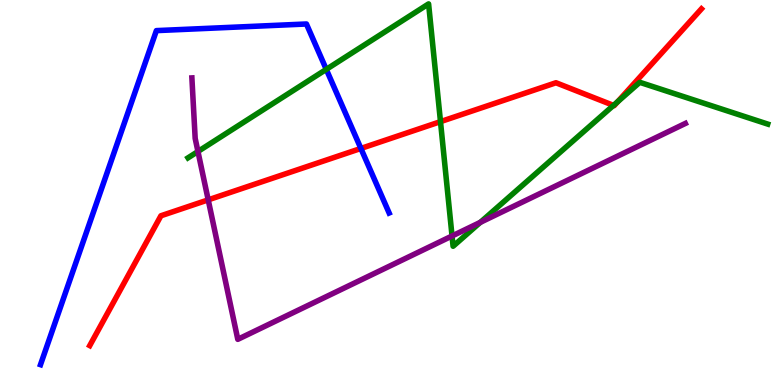[{'lines': ['blue', 'red'], 'intersections': [{'x': 4.66, 'y': 6.14}]}, {'lines': ['green', 'red'], 'intersections': [{'x': 5.68, 'y': 6.84}, {'x': 7.92, 'y': 7.26}, {'x': 7.97, 'y': 7.36}]}, {'lines': ['purple', 'red'], 'intersections': [{'x': 2.69, 'y': 4.81}]}, {'lines': ['blue', 'green'], 'intersections': [{'x': 4.21, 'y': 8.2}]}, {'lines': ['blue', 'purple'], 'intersections': []}, {'lines': ['green', 'purple'], 'intersections': [{'x': 2.55, 'y': 6.07}, {'x': 5.83, 'y': 3.87}, {'x': 6.2, 'y': 4.22}]}]